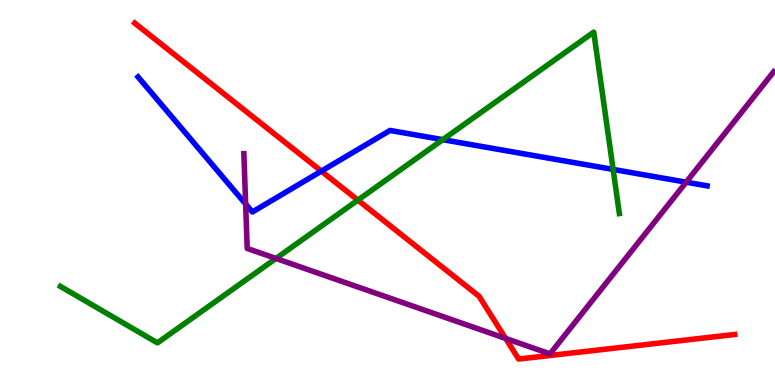[{'lines': ['blue', 'red'], 'intersections': [{'x': 4.15, 'y': 5.55}]}, {'lines': ['green', 'red'], 'intersections': [{'x': 4.62, 'y': 4.8}]}, {'lines': ['purple', 'red'], 'intersections': [{'x': 6.52, 'y': 1.21}]}, {'lines': ['blue', 'green'], 'intersections': [{'x': 5.71, 'y': 6.37}, {'x': 7.91, 'y': 5.6}]}, {'lines': ['blue', 'purple'], 'intersections': [{'x': 3.17, 'y': 4.7}, {'x': 8.85, 'y': 5.27}]}, {'lines': ['green', 'purple'], 'intersections': [{'x': 3.56, 'y': 3.29}]}]